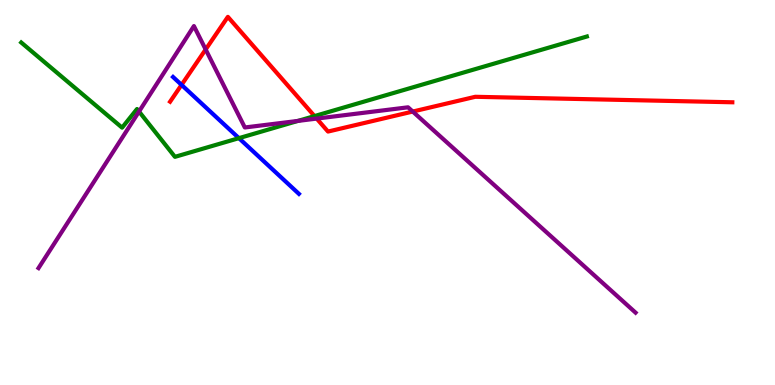[{'lines': ['blue', 'red'], 'intersections': [{'x': 2.34, 'y': 7.8}]}, {'lines': ['green', 'red'], 'intersections': [{'x': 4.06, 'y': 6.98}]}, {'lines': ['purple', 'red'], 'intersections': [{'x': 2.65, 'y': 8.72}, {'x': 4.09, 'y': 6.92}, {'x': 5.33, 'y': 7.1}]}, {'lines': ['blue', 'green'], 'intersections': [{'x': 3.08, 'y': 6.41}]}, {'lines': ['blue', 'purple'], 'intersections': []}, {'lines': ['green', 'purple'], 'intersections': [{'x': 1.79, 'y': 7.1}, {'x': 3.84, 'y': 6.86}]}]